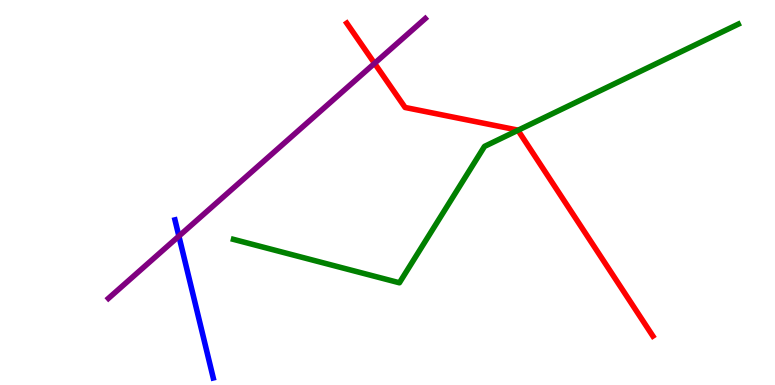[{'lines': ['blue', 'red'], 'intersections': []}, {'lines': ['green', 'red'], 'intersections': [{'x': 6.68, 'y': 6.62}]}, {'lines': ['purple', 'red'], 'intersections': [{'x': 4.83, 'y': 8.35}]}, {'lines': ['blue', 'green'], 'intersections': []}, {'lines': ['blue', 'purple'], 'intersections': [{'x': 2.31, 'y': 3.87}]}, {'lines': ['green', 'purple'], 'intersections': []}]